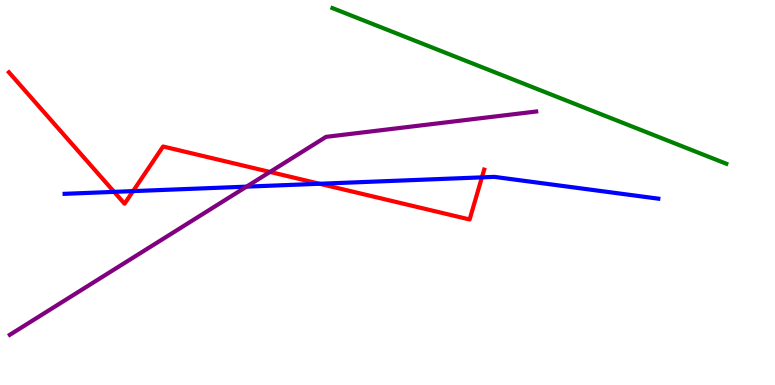[{'lines': ['blue', 'red'], 'intersections': [{'x': 1.47, 'y': 5.02}, {'x': 1.72, 'y': 5.04}, {'x': 4.12, 'y': 5.23}, {'x': 6.22, 'y': 5.39}]}, {'lines': ['green', 'red'], 'intersections': []}, {'lines': ['purple', 'red'], 'intersections': [{'x': 3.48, 'y': 5.53}]}, {'lines': ['blue', 'green'], 'intersections': []}, {'lines': ['blue', 'purple'], 'intersections': [{'x': 3.18, 'y': 5.15}]}, {'lines': ['green', 'purple'], 'intersections': []}]